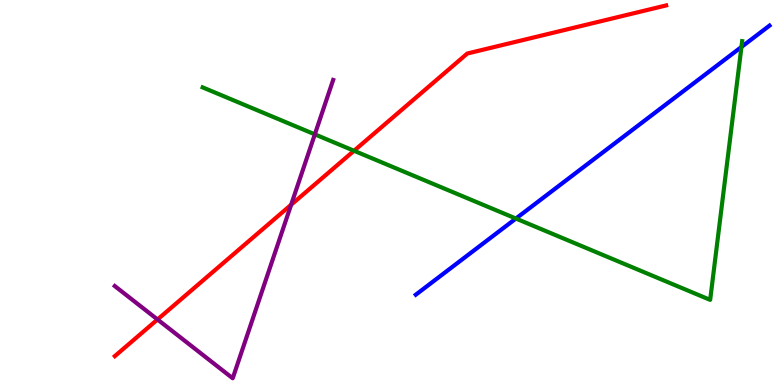[{'lines': ['blue', 'red'], 'intersections': []}, {'lines': ['green', 'red'], 'intersections': [{'x': 4.57, 'y': 6.08}]}, {'lines': ['purple', 'red'], 'intersections': [{'x': 2.03, 'y': 1.7}, {'x': 3.76, 'y': 4.68}]}, {'lines': ['blue', 'green'], 'intersections': [{'x': 6.66, 'y': 4.32}, {'x': 9.57, 'y': 8.78}]}, {'lines': ['blue', 'purple'], 'intersections': []}, {'lines': ['green', 'purple'], 'intersections': [{'x': 4.06, 'y': 6.51}]}]